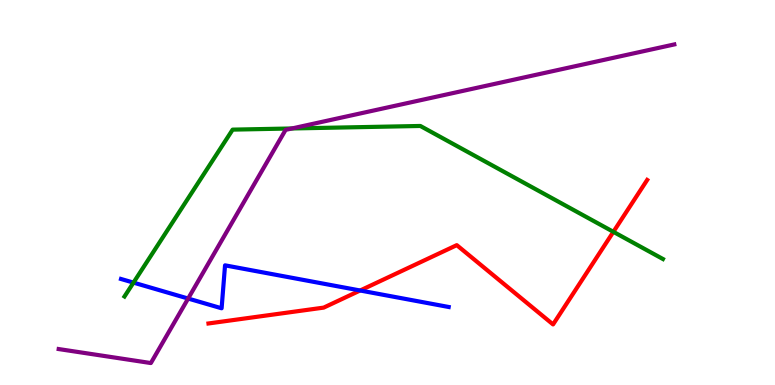[{'lines': ['blue', 'red'], 'intersections': [{'x': 4.65, 'y': 2.45}]}, {'lines': ['green', 'red'], 'intersections': [{'x': 7.91, 'y': 3.98}]}, {'lines': ['purple', 'red'], 'intersections': []}, {'lines': ['blue', 'green'], 'intersections': [{'x': 1.72, 'y': 2.66}]}, {'lines': ['blue', 'purple'], 'intersections': [{'x': 2.43, 'y': 2.25}]}, {'lines': ['green', 'purple'], 'intersections': [{'x': 3.77, 'y': 6.66}]}]